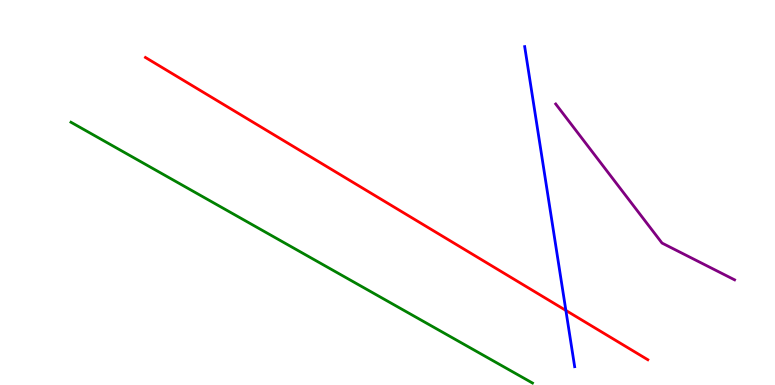[{'lines': ['blue', 'red'], 'intersections': [{'x': 7.3, 'y': 1.94}]}, {'lines': ['green', 'red'], 'intersections': []}, {'lines': ['purple', 'red'], 'intersections': []}, {'lines': ['blue', 'green'], 'intersections': []}, {'lines': ['blue', 'purple'], 'intersections': []}, {'lines': ['green', 'purple'], 'intersections': []}]